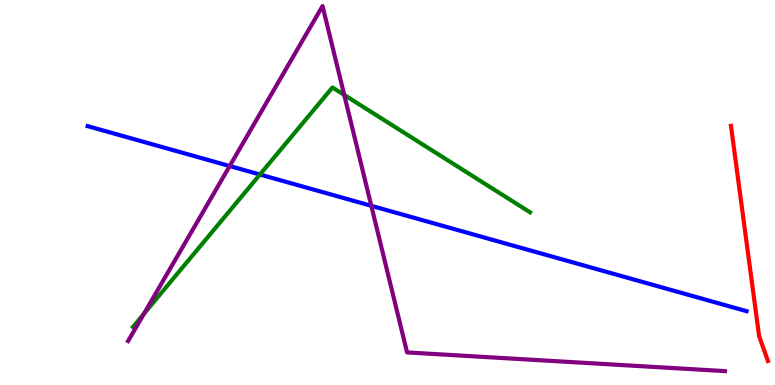[{'lines': ['blue', 'red'], 'intersections': []}, {'lines': ['green', 'red'], 'intersections': []}, {'lines': ['purple', 'red'], 'intersections': []}, {'lines': ['blue', 'green'], 'intersections': [{'x': 3.35, 'y': 5.47}]}, {'lines': ['blue', 'purple'], 'intersections': [{'x': 2.96, 'y': 5.69}, {'x': 4.79, 'y': 4.65}]}, {'lines': ['green', 'purple'], 'intersections': [{'x': 1.86, 'y': 1.85}, {'x': 4.44, 'y': 7.53}]}]